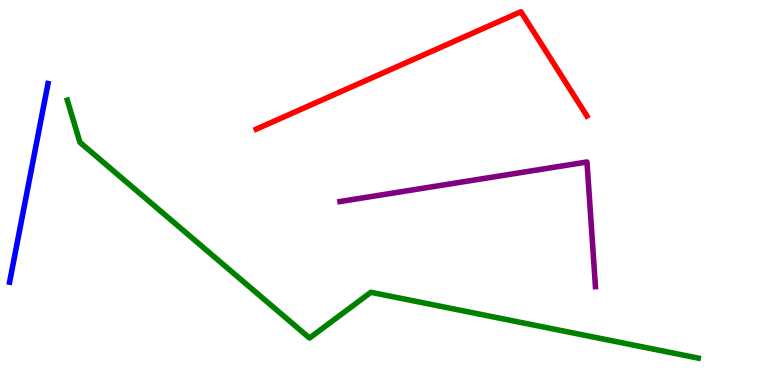[{'lines': ['blue', 'red'], 'intersections': []}, {'lines': ['green', 'red'], 'intersections': []}, {'lines': ['purple', 'red'], 'intersections': []}, {'lines': ['blue', 'green'], 'intersections': []}, {'lines': ['blue', 'purple'], 'intersections': []}, {'lines': ['green', 'purple'], 'intersections': []}]